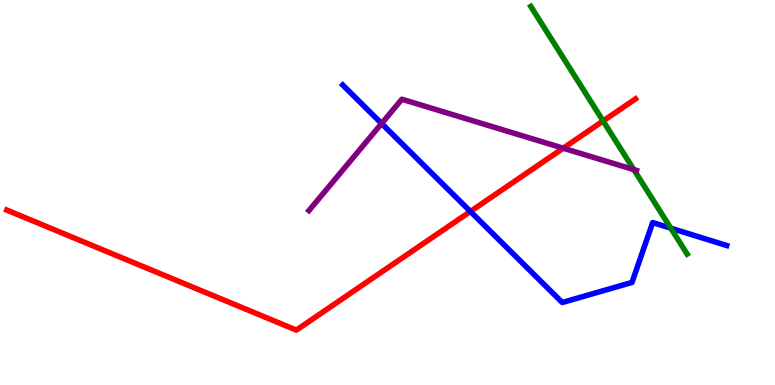[{'lines': ['blue', 'red'], 'intersections': [{'x': 6.07, 'y': 4.51}]}, {'lines': ['green', 'red'], 'intersections': [{'x': 7.78, 'y': 6.86}]}, {'lines': ['purple', 'red'], 'intersections': [{'x': 7.27, 'y': 6.15}]}, {'lines': ['blue', 'green'], 'intersections': [{'x': 8.66, 'y': 4.07}]}, {'lines': ['blue', 'purple'], 'intersections': [{'x': 4.92, 'y': 6.79}]}, {'lines': ['green', 'purple'], 'intersections': [{'x': 8.18, 'y': 5.59}]}]